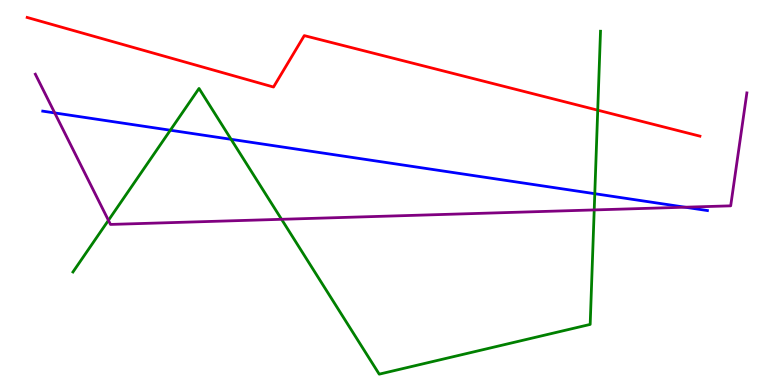[{'lines': ['blue', 'red'], 'intersections': []}, {'lines': ['green', 'red'], 'intersections': [{'x': 7.71, 'y': 7.14}]}, {'lines': ['purple', 'red'], 'intersections': []}, {'lines': ['blue', 'green'], 'intersections': [{'x': 2.2, 'y': 6.62}, {'x': 2.98, 'y': 6.38}, {'x': 7.67, 'y': 4.97}]}, {'lines': ['blue', 'purple'], 'intersections': [{'x': 0.706, 'y': 7.07}, {'x': 8.84, 'y': 4.62}]}, {'lines': ['green', 'purple'], 'intersections': [{'x': 1.4, 'y': 4.28}, {'x': 3.63, 'y': 4.3}, {'x': 7.67, 'y': 4.55}]}]